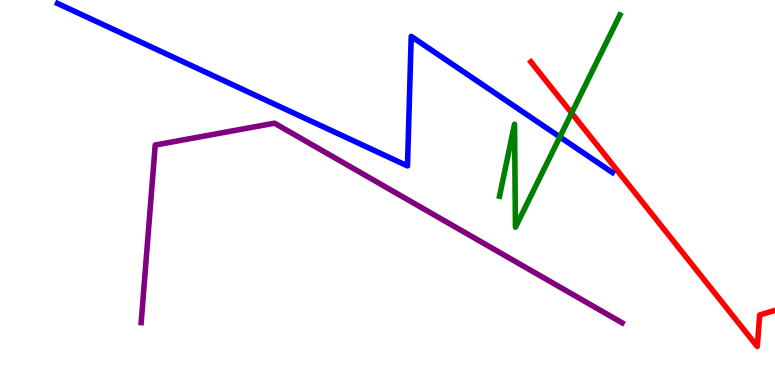[{'lines': ['blue', 'red'], 'intersections': []}, {'lines': ['green', 'red'], 'intersections': [{'x': 7.38, 'y': 7.06}]}, {'lines': ['purple', 'red'], 'intersections': []}, {'lines': ['blue', 'green'], 'intersections': [{'x': 7.22, 'y': 6.44}]}, {'lines': ['blue', 'purple'], 'intersections': []}, {'lines': ['green', 'purple'], 'intersections': []}]